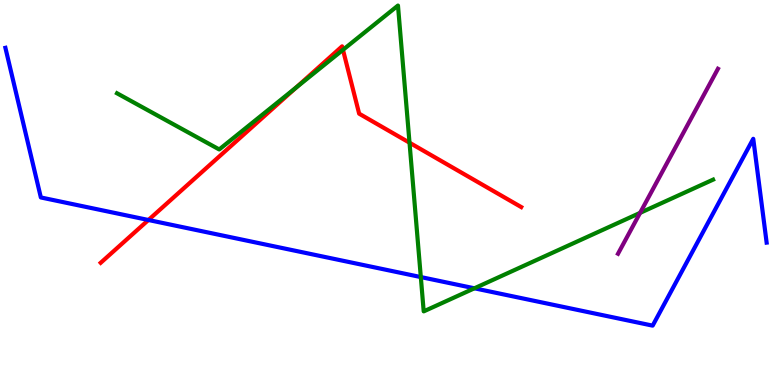[{'lines': ['blue', 'red'], 'intersections': [{'x': 1.92, 'y': 4.29}]}, {'lines': ['green', 'red'], 'intersections': [{'x': 3.82, 'y': 7.73}, {'x': 4.43, 'y': 8.71}, {'x': 5.28, 'y': 6.29}]}, {'lines': ['purple', 'red'], 'intersections': []}, {'lines': ['blue', 'green'], 'intersections': [{'x': 5.43, 'y': 2.8}, {'x': 6.12, 'y': 2.51}]}, {'lines': ['blue', 'purple'], 'intersections': []}, {'lines': ['green', 'purple'], 'intersections': [{'x': 8.26, 'y': 4.47}]}]